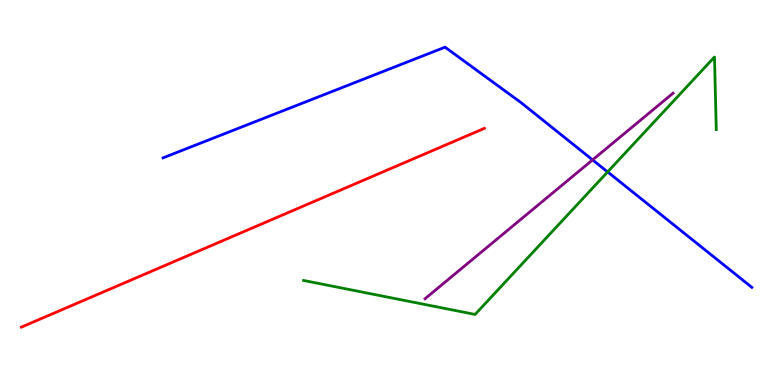[{'lines': ['blue', 'red'], 'intersections': []}, {'lines': ['green', 'red'], 'intersections': []}, {'lines': ['purple', 'red'], 'intersections': []}, {'lines': ['blue', 'green'], 'intersections': [{'x': 7.84, 'y': 5.53}]}, {'lines': ['blue', 'purple'], 'intersections': [{'x': 7.65, 'y': 5.85}]}, {'lines': ['green', 'purple'], 'intersections': []}]